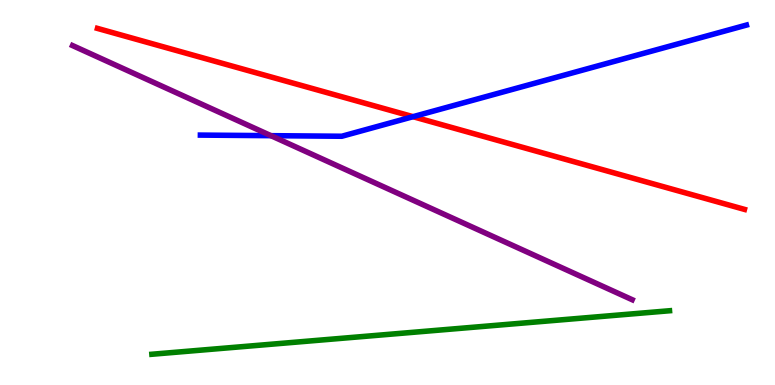[{'lines': ['blue', 'red'], 'intersections': [{'x': 5.33, 'y': 6.97}]}, {'lines': ['green', 'red'], 'intersections': []}, {'lines': ['purple', 'red'], 'intersections': []}, {'lines': ['blue', 'green'], 'intersections': []}, {'lines': ['blue', 'purple'], 'intersections': [{'x': 3.5, 'y': 6.48}]}, {'lines': ['green', 'purple'], 'intersections': []}]